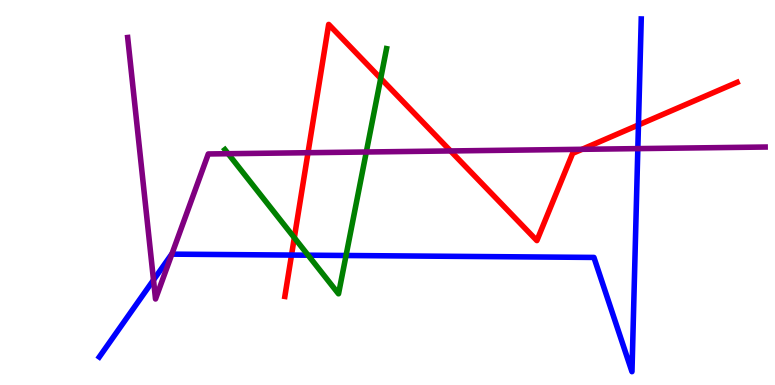[{'lines': ['blue', 'red'], 'intersections': [{'x': 3.76, 'y': 3.37}, {'x': 8.24, 'y': 6.75}]}, {'lines': ['green', 'red'], 'intersections': [{'x': 3.8, 'y': 3.83}, {'x': 4.91, 'y': 7.96}]}, {'lines': ['purple', 'red'], 'intersections': [{'x': 3.97, 'y': 6.03}, {'x': 5.81, 'y': 6.08}, {'x': 7.51, 'y': 6.12}]}, {'lines': ['blue', 'green'], 'intersections': [{'x': 3.98, 'y': 3.37}, {'x': 4.47, 'y': 3.36}]}, {'lines': ['blue', 'purple'], 'intersections': [{'x': 1.98, 'y': 2.73}, {'x': 2.22, 'y': 3.4}, {'x': 8.23, 'y': 6.14}]}, {'lines': ['green', 'purple'], 'intersections': [{'x': 2.94, 'y': 6.01}, {'x': 4.73, 'y': 6.05}]}]